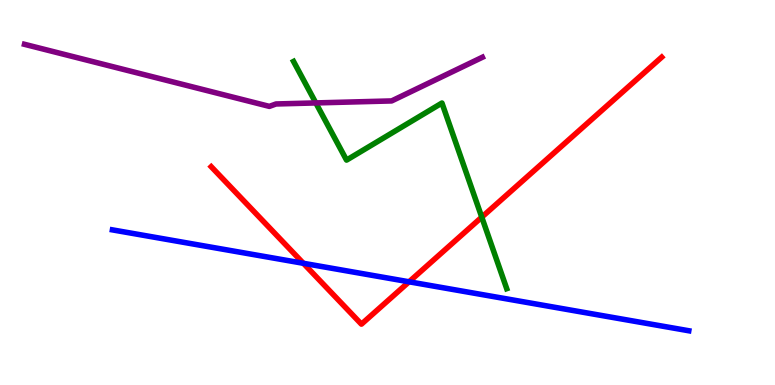[{'lines': ['blue', 'red'], 'intersections': [{'x': 3.91, 'y': 3.16}, {'x': 5.28, 'y': 2.68}]}, {'lines': ['green', 'red'], 'intersections': [{'x': 6.22, 'y': 4.36}]}, {'lines': ['purple', 'red'], 'intersections': []}, {'lines': ['blue', 'green'], 'intersections': []}, {'lines': ['blue', 'purple'], 'intersections': []}, {'lines': ['green', 'purple'], 'intersections': [{'x': 4.08, 'y': 7.33}]}]